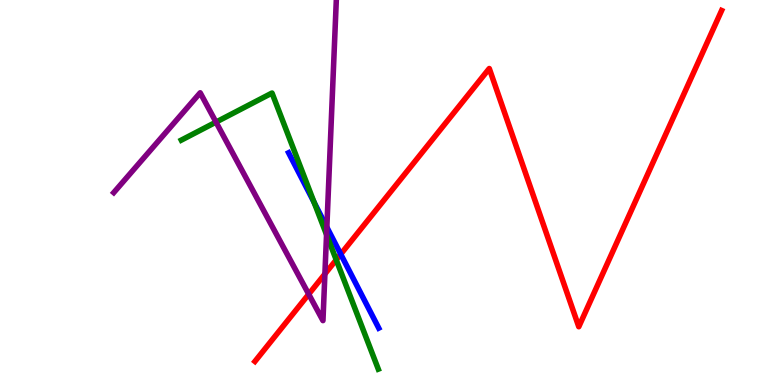[{'lines': ['blue', 'red'], 'intersections': [{'x': 4.4, 'y': 3.4}]}, {'lines': ['green', 'red'], 'intersections': [{'x': 4.34, 'y': 3.25}]}, {'lines': ['purple', 'red'], 'intersections': [{'x': 3.98, 'y': 2.36}, {'x': 4.19, 'y': 2.88}]}, {'lines': ['blue', 'green'], 'intersections': [{'x': 4.05, 'y': 4.74}]}, {'lines': ['blue', 'purple'], 'intersections': [{'x': 4.22, 'y': 4.1}]}, {'lines': ['green', 'purple'], 'intersections': [{'x': 2.79, 'y': 6.83}, {'x': 4.21, 'y': 3.9}]}]